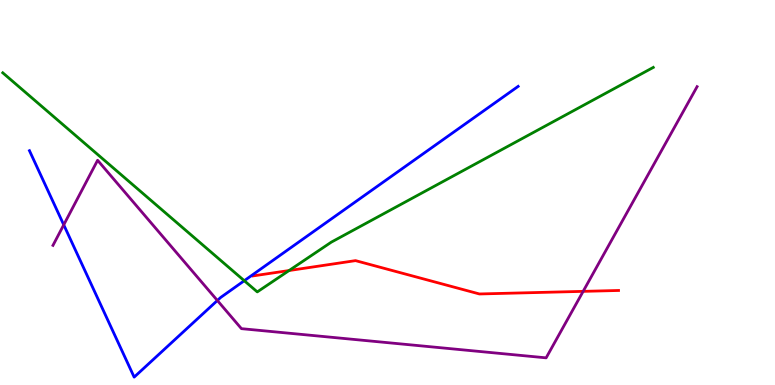[{'lines': ['blue', 'red'], 'intersections': []}, {'lines': ['green', 'red'], 'intersections': [{'x': 3.73, 'y': 2.97}]}, {'lines': ['purple', 'red'], 'intersections': [{'x': 7.52, 'y': 2.43}]}, {'lines': ['blue', 'green'], 'intersections': [{'x': 3.15, 'y': 2.71}]}, {'lines': ['blue', 'purple'], 'intersections': [{'x': 0.822, 'y': 4.16}, {'x': 2.8, 'y': 2.2}]}, {'lines': ['green', 'purple'], 'intersections': []}]